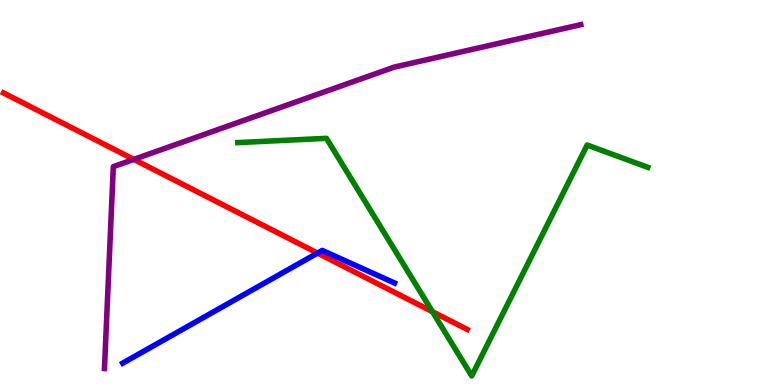[{'lines': ['blue', 'red'], 'intersections': [{'x': 4.1, 'y': 3.43}]}, {'lines': ['green', 'red'], 'intersections': [{'x': 5.58, 'y': 1.9}]}, {'lines': ['purple', 'red'], 'intersections': [{'x': 1.73, 'y': 5.86}]}, {'lines': ['blue', 'green'], 'intersections': []}, {'lines': ['blue', 'purple'], 'intersections': []}, {'lines': ['green', 'purple'], 'intersections': []}]